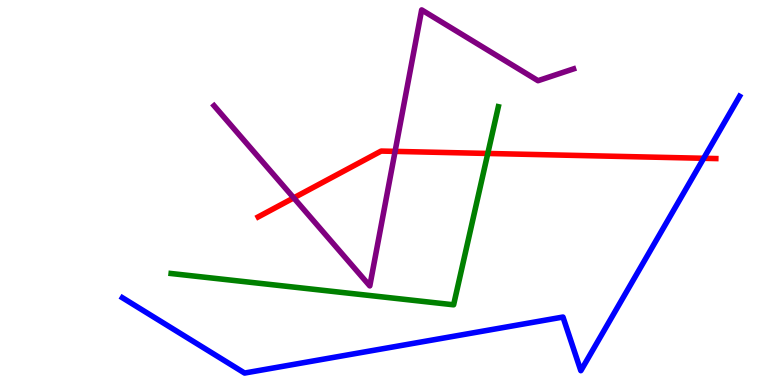[{'lines': ['blue', 'red'], 'intersections': [{'x': 9.08, 'y': 5.89}]}, {'lines': ['green', 'red'], 'intersections': [{'x': 6.29, 'y': 6.01}]}, {'lines': ['purple', 'red'], 'intersections': [{'x': 3.79, 'y': 4.86}, {'x': 5.1, 'y': 6.07}]}, {'lines': ['blue', 'green'], 'intersections': []}, {'lines': ['blue', 'purple'], 'intersections': []}, {'lines': ['green', 'purple'], 'intersections': []}]